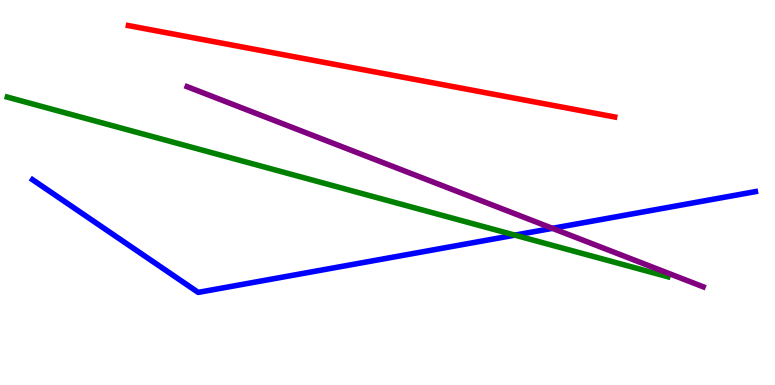[{'lines': ['blue', 'red'], 'intersections': []}, {'lines': ['green', 'red'], 'intersections': []}, {'lines': ['purple', 'red'], 'intersections': []}, {'lines': ['blue', 'green'], 'intersections': [{'x': 6.64, 'y': 3.89}]}, {'lines': ['blue', 'purple'], 'intersections': [{'x': 7.13, 'y': 4.07}]}, {'lines': ['green', 'purple'], 'intersections': []}]